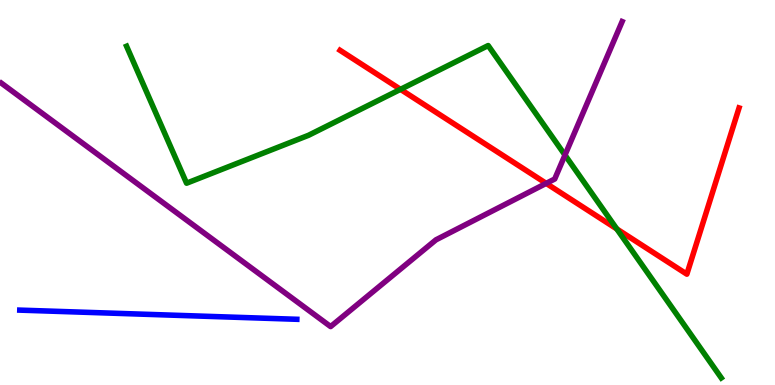[{'lines': ['blue', 'red'], 'intersections': []}, {'lines': ['green', 'red'], 'intersections': [{'x': 5.17, 'y': 7.68}, {'x': 7.96, 'y': 4.05}]}, {'lines': ['purple', 'red'], 'intersections': [{'x': 7.05, 'y': 5.24}]}, {'lines': ['blue', 'green'], 'intersections': []}, {'lines': ['blue', 'purple'], 'intersections': []}, {'lines': ['green', 'purple'], 'intersections': [{'x': 7.29, 'y': 5.97}]}]